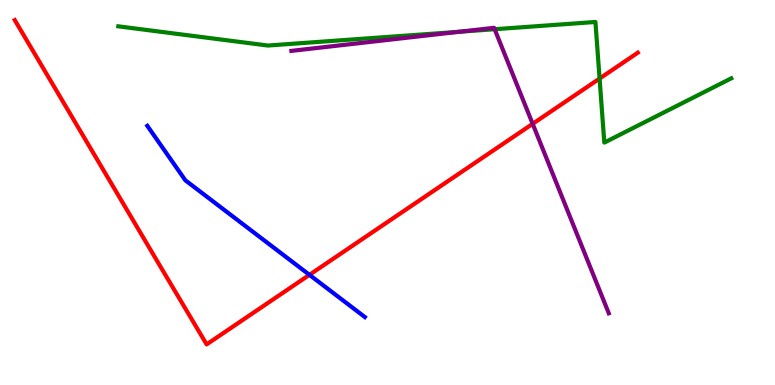[{'lines': ['blue', 'red'], 'intersections': [{'x': 3.99, 'y': 2.86}]}, {'lines': ['green', 'red'], 'intersections': [{'x': 7.74, 'y': 7.96}]}, {'lines': ['purple', 'red'], 'intersections': [{'x': 6.87, 'y': 6.78}]}, {'lines': ['blue', 'green'], 'intersections': []}, {'lines': ['blue', 'purple'], 'intersections': []}, {'lines': ['green', 'purple'], 'intersections': [{'x': 5.93, 'y': 9.17}, {'x': 6.38, 'y': 9.24}]}]